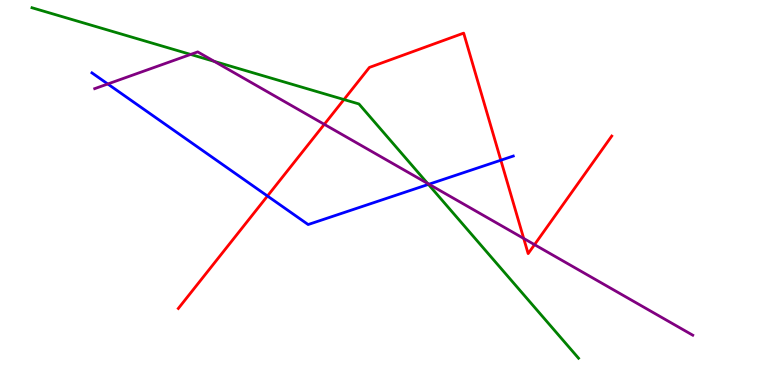[{'lines': ['blue', 'red'], 'intersections': [{'x': 3.45, 'y': 4.91}, {'x': 6.46, 'y': 5.84}]}, {'lines': ['green', 'red'], 'intersections': [{'x': 4.44, 'y': 7.41}]}, {'lines': ['purple', 'red'], 'intersections': [{'x': 4.18, 'y': 6.77}, {'x': 6.76, 'y': 3.81}, {'x': 6.9, 'y': 3.65}]}, {'lines': ['blue', 'green'], 'intersections': [{'x': 5.53, 'y': 5.21}]}, {'lines': ['blue', 'purple'], 'intersections': [{'x': 1.39, 'y': 7.82}, {'x': 5.53, 'y': 5.22}]}, {'lines': ['green', 'purple'], 'intersections': [{'x': 2.46, 'y': 8.59}, {'x': 2.77, 'y': 8.4}, {'x': 5.52, 'y': 5.24}]}]